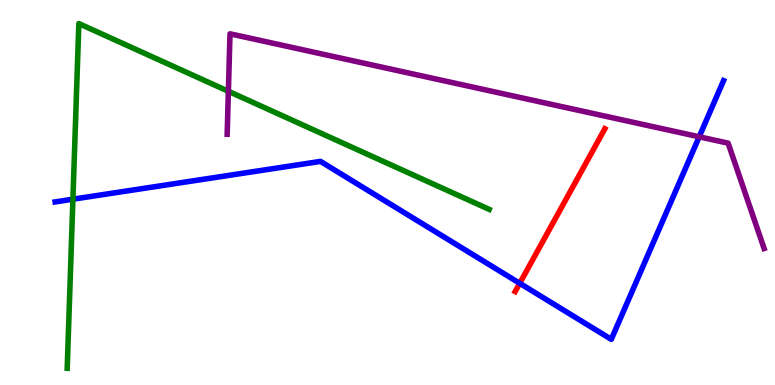[{'lines': ['blue', 'red'], 'intersections': [{'x': 6.71, 'y': 2.64}]}, {'lines': ['green', 'red'], 'intersections': []}, {'lines': ['purple', 'red'], 'intersections': []}, {'lines': ['blue', 'green'], 'intersections': [{'x': 0.941, 'y': 4.83}]}, {'lines': ['blue', 'purple'], 'intersections': [{'x': 9.02, 'y': 6.45}]}, {'lines': ['green', 'purple'], 'intersections': [{'x': 2.95, 'y': 7.63}]}]